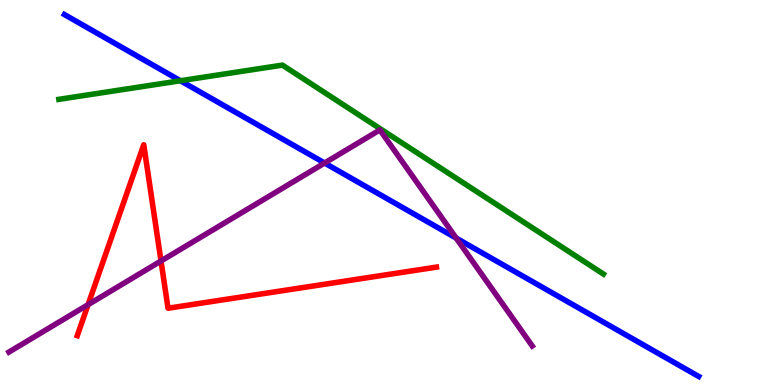[{'lines': ['blue', 'red'], 'intersections': []}, {'lines': ['green', 'red'], 'intersections': []}, {'lines': ['purple', 'red'], 'intersections': [{'x': 1.14, 'y': 2.09}, {'x': 2.08, 'y': 3.22}]}, {'lines': ['blue', 'green'], 'intersections': [{'x': 2.33, 'y': 7.9}]}, {'lines': ['blue', 'purple'], 'intersections': [{'x': 4.19, 'y': 5.77}, {'x': 5.89, 'y': 3.82}]}, {'lines': ['green', 'purple'], 'intersections': []}]